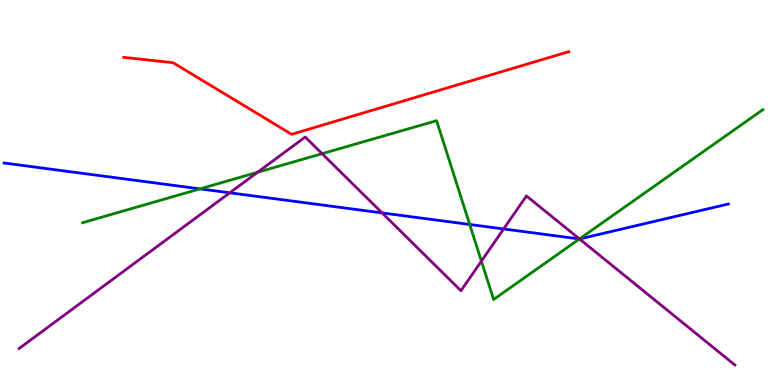[{'lines': ['blue', 'red'], 'intersections': []}, {'lines': ['green', 'red'], 'intersections': []}, {'lines': ['purple', 'red'], 'intersections': []}, {'lines': ['blue', 'green'], 'intersections': [{'x': 2.58, 'y': 5.09}, {'x': 6.06, 'y': 4.17}, {'x': 7.48, 'y': 3.79}]}, {'lines': ['blue', 'purple'], 'intersections': [{'x': 2.96, 'y': 4.99}, {'x': 4.93, 'y': 4.47}, {'x': 6.5, 'y': 4.05}, {'x': 7.48, 'y': 3.79}]}, {'lines': ['green', 'purple'], 'intersections': [{'x': 3.32, 'y': 5.53}, {'x': 4.16, 'y': 6.01}, {'x': 6.21, 'y': 3.22}, {'x': 7.48, 'y': 3.79}]}]